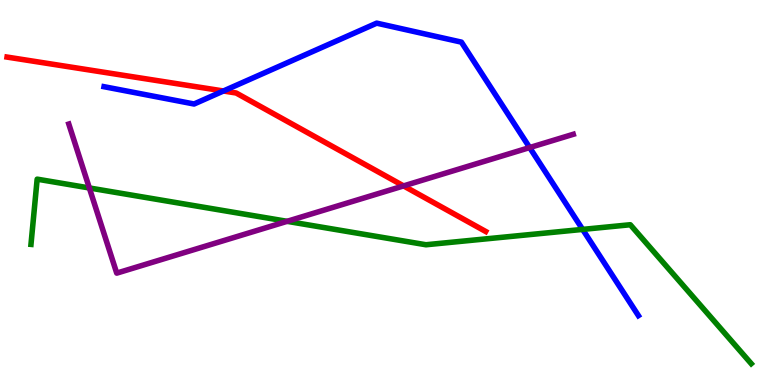[{'lines': ['blue', 'red'], 'intersections': [{'x': 2.88, 'y': 7.64}]}, {'lines': ['green', 'red'], 'intersections': []}, {'lines': ['purple', 'red'], 'intersections': [{'x': 5.21, 'y': 5.17}]}, {'lines': ['blue', 'green'], 'intersections': [{'x': 7.52, 'y': 4.04}]}, {'lines': ['blue', 'purple'], 'intersections': [{'x': 6.83, 'y': 6.17}]}, {'lines': ['green', 'purple'], 'intersections': [{'x': 1.15, 'y': 5.12}, {'x': 3.7, 'y': 4.25}]}]